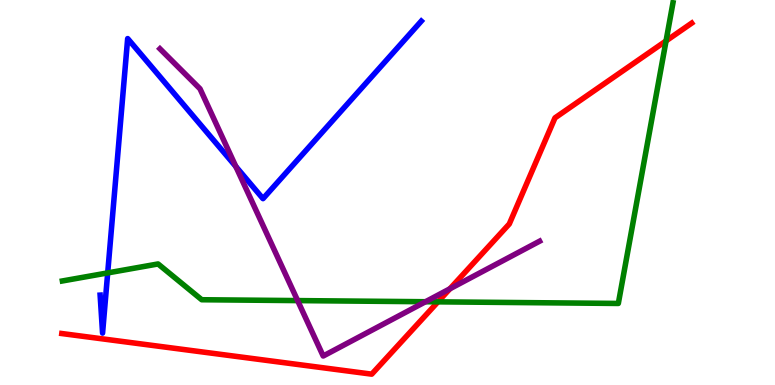[{'lines': ['blue', 'red'], 'intersections': []}, {'lines': ['green', 'red'], 'intersections': [{'x': 5.65, 'y': 2.16}, {'x': 8.59, 'y': 8.94}]}, {'lines': ['purple', 'red'], 'intersections': [{'x': 5.81, 'y': 2.5}]}, {'lines': ['blue', 'green'], 'intersections': [{'x': 1.39, 'y': 2.91}]}, {'lines': ['blue', 'purple'], 'intersections': [{'x': 3.04, 'y': 5.67}]}, {'lines': ['green', 'purple'], 'intersections': [{'x': 3.84, 'y': 2.19}, {'x': 5.49, 'y': 2.16}]}]